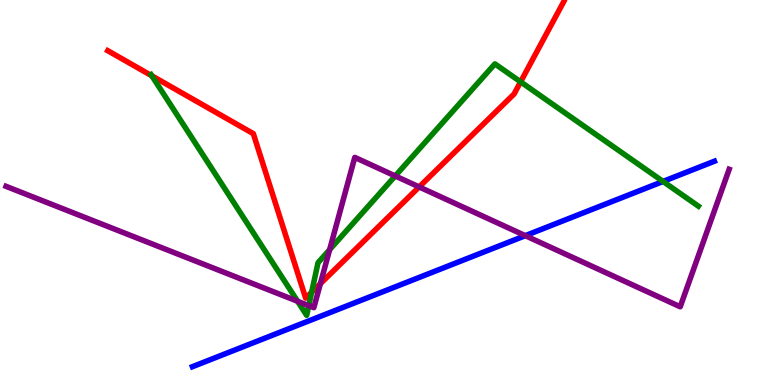[{'lines': ['blue', 'red'], 'intersections': []}, {'lines': ['green', 'red'], 'intersections': [{'x': 1.96, 'y': 8.03}, {'x': 4.02, 'y': 2.41}, {'x': 6.72, 'y': 7.87}]}, {'lines': ['purple', 'red'], 'intersections': [{'x': 4.13, 'y': 2.63}, {'x': 5.41, 'y': 5.14}]}, {'lines': ['blue', 'green'], 'intersections': [{'x': 8.56, 'y': 5.29}]}, {'lines': ['blue', 'purple'], 'intersections': [{'x': 6.78, 'y': 3.88}]}, {'lines': ['green', 'purple'], 'intersections': [{'x': 3.84, 'y': 2.17}, {'x': 3.98, 'y': 2.06}, {'x': 4.25, 'y': 3.51}, {'x': 5.1, 'y': 5.43}]}]